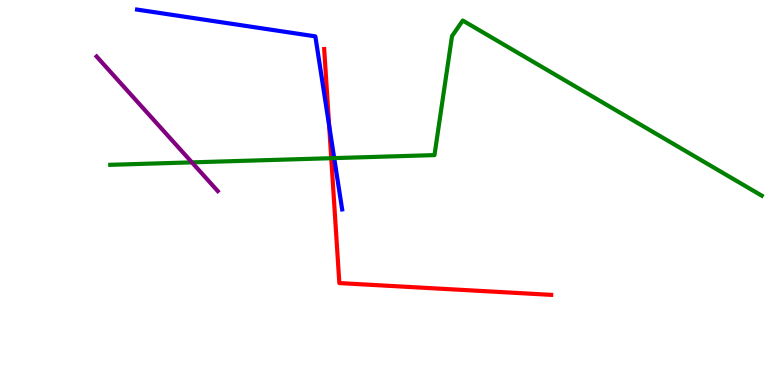[{'lines': ['blue', 'red'], 'intersections': [{'x': 4.25, 'y': 6.74}]}, {'lines': ['green', 'red'], 'intersections': [{'x': 4.27, 'y': 5.89}]}, {'lines': ['purple', 'red'], 'intersections': []}, {'lines': ['blue', 'green'], 'intersections': [{'x': 4.31, 'y': 5.89}]}, {'lines': ['blue', 'purple'], 'intersections': []}, {'lines': ['green', 'purple'], 'intersections': [{'x': 2.48, 'y': 5.78}]}]